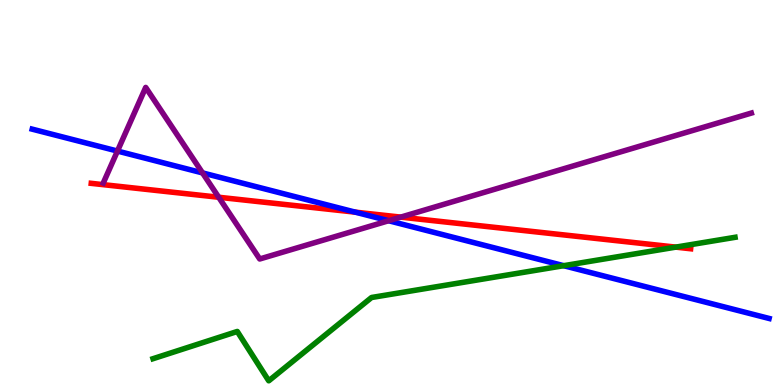[{'lines': ['blue', 'red'], 'intersections': [{'x': 4.58, 'y': 4.49}]}, {'lines': ['green', 'red'], 'intersections': [{'x': 8.72, 'y': 3.58}]}, {'lines': ['purple', 'red'], 'intersections': [{'x': 2.82, 'y': 4.88}, {'x': 5.17, 'y': 4.36}]}, {'lines': ['blue', 'green'], 'intersections': [{'x': 7.27, 'y': 3.1}]}, {'lines': ['blue', 'purple'], 'intersections': [{'x': 1.52, 'y': 6.08}, {'x': 2.61, 'y': 5.51}, {'x': 5.01, 'y': 4.27}]}, {'lines': ['green', 'purple'], 'intersections': []}]